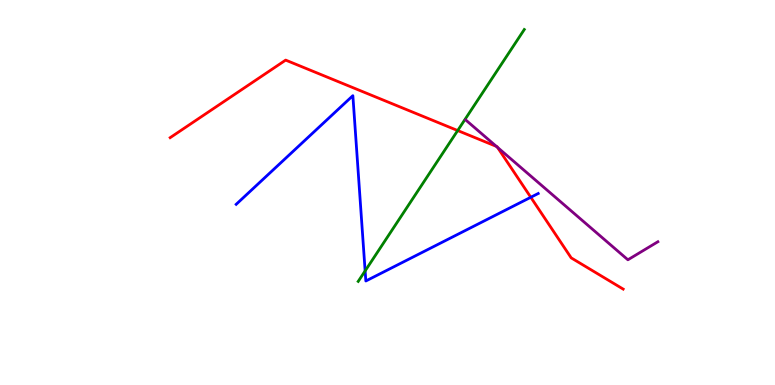[{'lines': ['blue', 'red'], 'intersections': [{'x': 6.85, 'y': 4.88}]}, {'lines': ['green', 'red'], 'intersections': [{'x': 5.91, 'y': 6.61}]}, {'lines': ['purple', 'red'], 'intersections': [{'x': 6.4, 'y': 6.2}, {'x': 6.42, 'y': 6.17}]}, {'lines': ['blue', 'green'], 'intersections': [{'x': 4.71, 'y': 2.96}]}, {'lines': ['blue', 'purple'], 'intersections': []}, {'lines': ['green', 'purple'], 'intersections': []}]